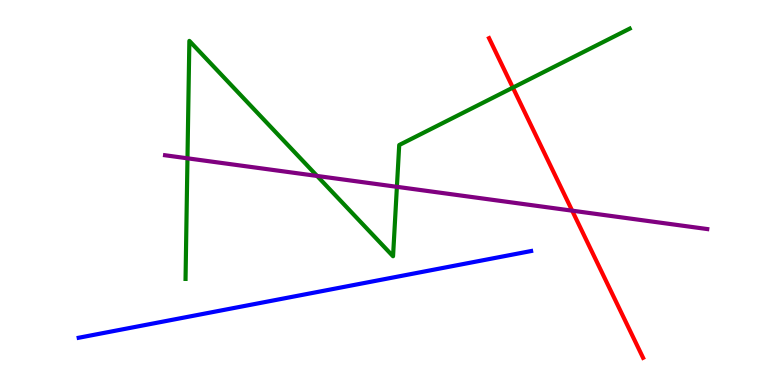[{'lines': ['blue', 'red'], 'intersections': []}, {'lines': ['green', 'red'], 'intersections': [{'x': 6.62, 'y': 7.72}]}, {'lines': ['purple', 'red'], 'intersections': [{'x': 7.38, 'y': 4.53}]}, {'lines': ['blue', 'green'], 'intersections': []}, {'lines': ['blue', 'purple'], 'intersections': []}, {'lines': ['green', 'purple'], 'intersections': [{'x': 2.42, 'y': 5.89}, {'x': 4.09, 'y': 5.43}, {'x': 5.12, 'y': 5.15}]}]